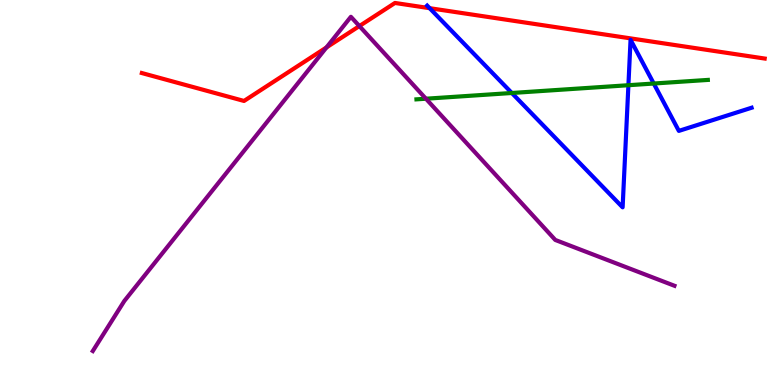[{'lines': ['blue', 'red'], 'intersections': [{'x': 5.54, 'y': 9.79}]}, {'lines': ['green', 'red'], 'intersections': []}, {'lines': ['purple', 'red'], 'intersections': [{'x': 4.21, 'y': 8.77}, {'x': 4.64, 'y': 9.32}]}, {'lines': ['blue', 'green'], 'intersections': [{'x': 6.6, 'y': 7.58}, {'x': 8.11, 'y': 7.79}, {'x': 8.44, 'y': 7.83}]}, {'lines': ['blue', 'purple'], 'intersections': []}, {'lines': ['green', 'purple'], 'intersections': [{'x': 5.5, 'y': 7.44}]}]